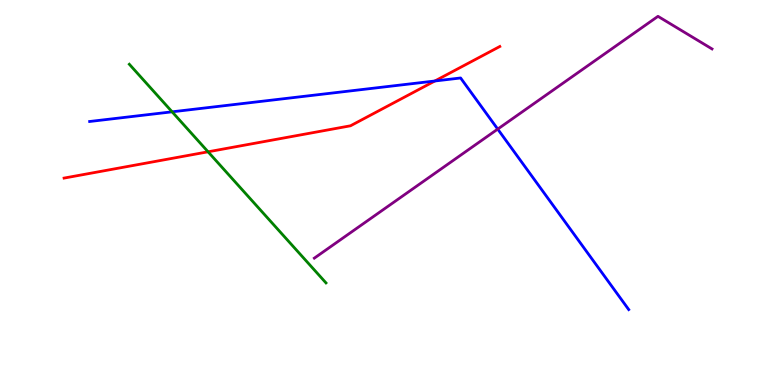[{'lines': ['blue', 'red'], 'intersections': [{'x': 5.61, 'y': 7.9}]}, {'lines': ['green', 'red'], 'intersections': [{'x': 2.68, 'y': 6.06}]}, {'lines': ['purple', 'red'], 'intersections': []}, {'lines': ['blue', 'green'], 'intersections': [{'x': 2.22, 'y': 7.1}]}, {'lines': ['blue', 'purple'], 'intersections': [{'x': 6.42, 'y': 6.65}]}, {'lines': ['green', 'purple'], 'intersections': []}]